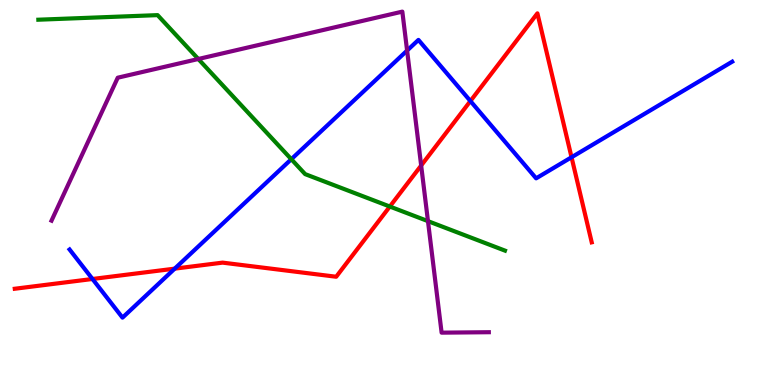[{'lines': ['blue', 'red'], 'intersections': [{'x': 1.19, 'y': 2.75}, {'x': 2.25, 'y': 3.02}, {'x': 6.07, 'y': 7.38}, {'x': 7.37, 'y': 5.92}]}, {'lines': ['green', 'red'], 'intersections': [{'x': 5.03, 'y': 4.64}]}, {'lines': ['purple', 'red'], 'intersections': [{'x': 5.43, 'y': 5.7}]}, {'lines': ['blue', 'green'], 'intersections': [{'x': 3.76, 'y': 5.86}]}, {'lines': ['blue', 'purple'], 'intersections': [{'x': 5.25, 'y': 8.69}]}, {'lines': ['green', 'purple'], 'intersections': [{'x': 2.56, 'y': 8.47}, {'x': 5.52, 'y': 4.26}]}]